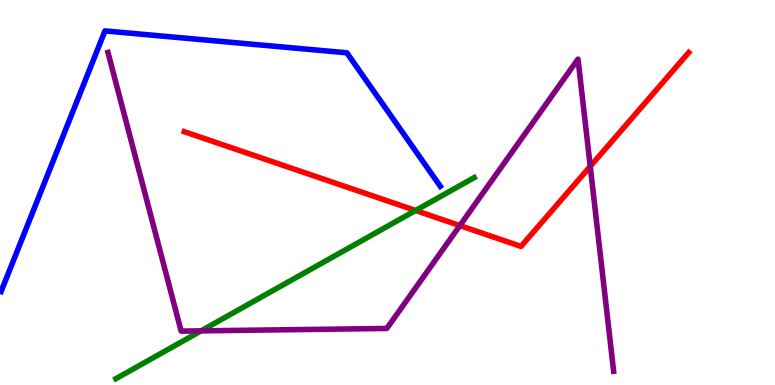[{'lines': ['blue', 'red'], 'intersections': []}, {'lines': ['green', 'red'], 'intersections': [{'x': 5.36, 'y': 4.53}]}, {'lines': ['purple', 'red'], 'intersections': [{'x': 5.93, 'y': 4.14}, {'x': 7.62, 'y': 5.68}]}, {'lines': ['blue', 'green'], 'intersections': []}, {'lines': ['blue', 'purple'], 'intersections': []}, {'lines': ['green', 'purple'], 'intersections': [{'x': 2.6, 'y': 1.41}]}]